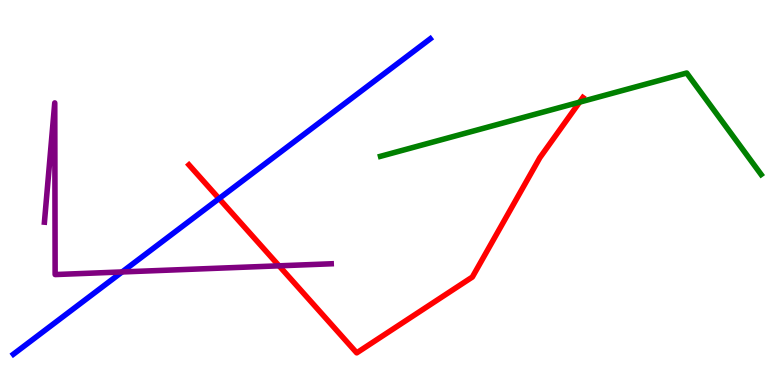[{'lines': ['blue', 'red'], 'intersections': [{'x': 2.83, 'y': 4.84}]}, {'lines': ['green', 'red'], 'intersections': [{'x': 7.48, 'y': 7.35}]}, {'lines': ['purple', 'red'], 'intersections': [{'x': 3.6, 'y': 3.1}]}, {'lines': ['blue', 'green'], 'intersections': []}, {'lines': ['blue', 'purple'], 'intersections': [{'x': 1.58, 'y': 2.94}]}, {'lines': ['green', 'purple'], 'intersections': []}]